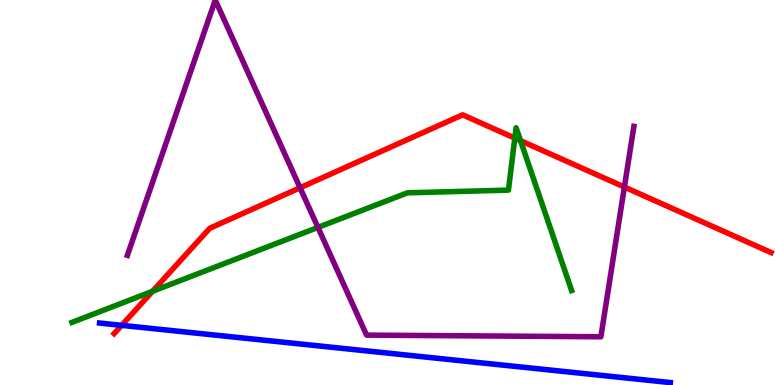[{'lines': ['blue', 'red'], 'intersections': [{'x': 1.57, 'y': 1.55}]}, {'lines': ['green', 'red'], 'intersections': [{'x': 1.97, 'y': 2.43}, {'x': 6.64, 'y': 6.41}, {'x': 6.72, 'y': 6.35}]}, {'lines': ['purple', 'red'], 'intersections': [{'x': 3.87, 'y': 5.12}, {'x': 8.06, 'y': 5.14}]}, {'lines': ['blue', 'green'], 'intersections': []}, {'lines': ['blue', 'purple'], 'intersections': []}, {'lines': ['green', 'purple'], 'intersections': [{'x': 4.1, 'y': 4.09}]}]